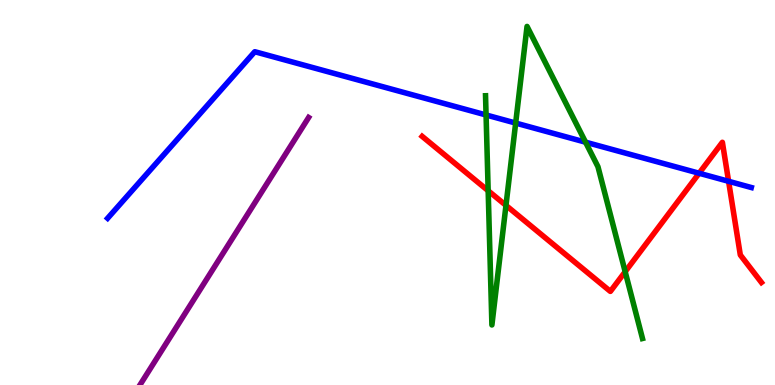[{'lines': ['blue', 'red'], 'intersections': [{'x': 9.02, 'y': 5.5}, {'x': 9.4, 'y': 5.29}]}, {'lines': ['green', 'red'], 'intersections': [{'x': 6.3, 'y': 5.05}, {'x': 6.53, 'y': 4.66}, {'x': 8.07, 'y': 2.94}]}, {'lines': ['purple', 'red'], 'intersections': []}, {'lines': ['blue', 'green'], 'intersections': [{'x': 6.27, 'y': 7.01}, {'x': 6.65, 'y': 6.8}, {'x': 7.56, 'y': 6.31}]}, {'lines': ['blue', 'purple'], 'intersections': []}, {'lines': ['green', 'purple'], 'intersections': []}]